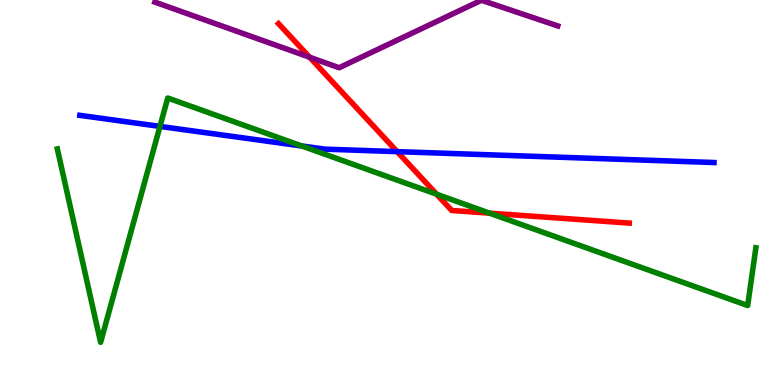[{'lines': ['blue', 'red'], 'intersections': [{'x': 5.12, 'y': 6.06}]}, {'lines': ['green', 'red'], 'intersections': [{'x': 5.63, 'y': 4.96}, {'x': 6.32, 'y': 4.46}]}, {'lines': ['purple', 'red'], 'intersections': [{'x': 4.0, 'y': 8.51}]}, {'lines': ['blue', 'green'], 'intersections': [{'x': 2.06, 'y': 6.72}, {'x': 3.89, 'y': 6.21}]}, {'lines': ['blue', 'purple'], 'intersections': []}, {'lines': ['green', 'purple'], 'intersections': []}]